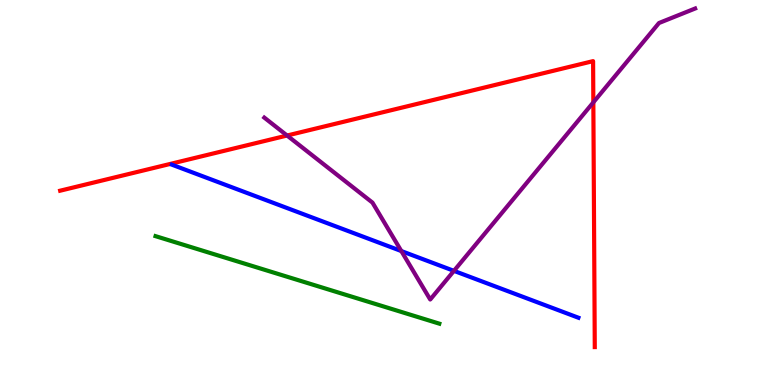[{'lines': ['blue', 'red'], 'intersections': []}, {'lines': ['green', 'red'], 'intersections': []}, {'lines': ['purple', 'red'], 'intersections': [{'x': 3.7, 'y': 6.48}, {'x': 7.66, 'y': 7.34}]}, {'lines': ['blue', 'green'], 'intersections': []}, {'lines': ['blue', 'purple'], 'intersections': [{'x': 5.18, 'y': 3.48}, {'x': 5.86, 'y': 2.96}]}, {'lines': ['green', 'purple'], 'intersections': []}]